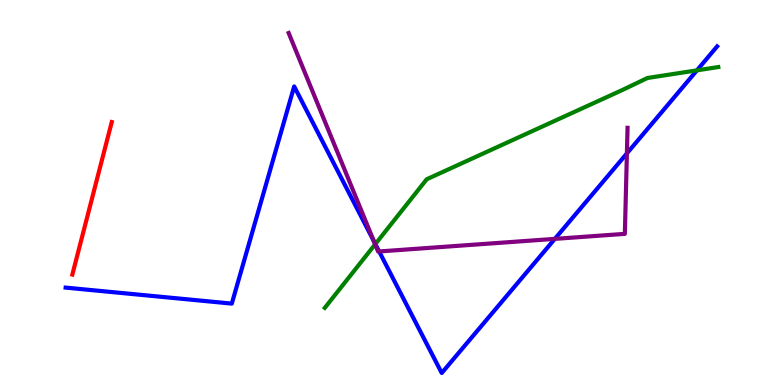[{'lines': ['blue', 'red'], 'intersections': []}, {'lines': ['green', 'red'], 'intersections': []}, {'lines': ['purple', 'red'], 'intersections': []}, {'lines': ['blue', 'green'], 'intersections': [{'x': 4.84, 'y': 3.66}, {'x': 8.99, 'y': 8.17}]}, {'lines': ['blue', 'purple'], 'intersections': [{'x': 4.82, 'y': 3.73}, {'x': 4.89, 'y': 3.47}, {'x': 7.16, 'y': 3.8}, {'x': 8.09, 'y': 6.02}]}, {'lines': ['green', 'purple'], 'intersections': [{'x': 4.84, 'y': 3.65}]}]